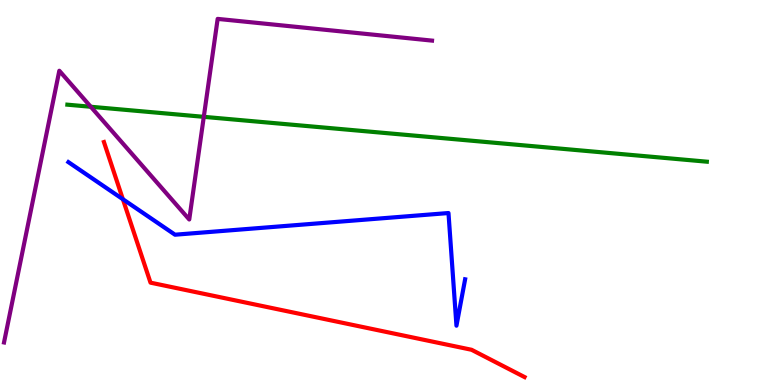[{'lines': ['blue', 'red'], 'intersections': [{'x': 1.59, 'y': 4.83}]}, {'lines': ['green', 'red'], 'intersections': []}, {'lines': ['purple', 'red'], 'intersections': []}, {'lines': ['blue', 'green'], 'intersections': []}, {'lines': ['blue', 'purple'], 'intersections': []}, {'lines': ['green', 'purple'], 'intersections': [{'x': 1.17, 'y': 7.23}, {'x': 2.63, 'y': 6.97}]}]